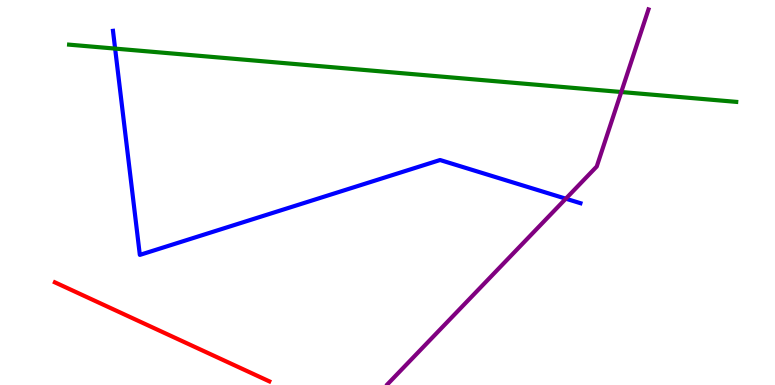[{'lines': ['blue', 'red'], 'intersections': []}, {'lines': ['green', 'red'], 'intersections': []}, {'lines': ['purple', 'red'], 'intersections': []}, {'lines': ['blue', 'green'], 'intersections': [{'x': 1.49, 'y': 8.74}]}, {'lines': ['blue', 'purple'], 'intersections': [{'x': 7.3, 'y': 4.84}]}, {'lines': ['green', 'purple'], 'intersections': [{'x': 8.02, 'y': 7.61}]}]